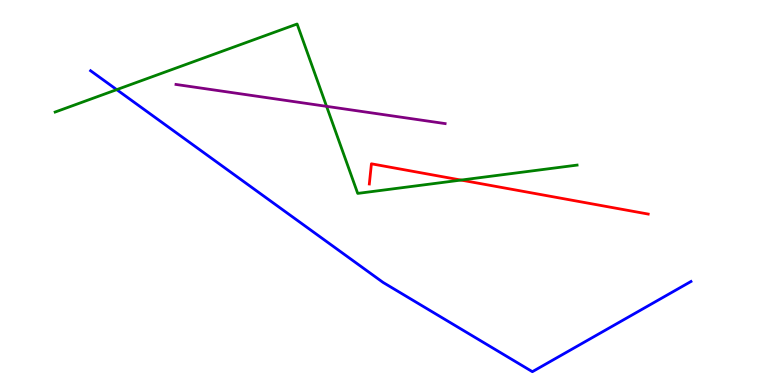[{'lines': ['blue', 'red'], 'intersections': []}, {'lines': ['green', 'red'], 'intersections': [{'x': 5.95, 'y': 5.32}]}, {'lines': ['purple', 'red'], 'intersections': []}, {'lines': ['blue', 'green'], 'intersections': [{'x': 1.51, 'y': 7.67}]}, {'lines': ['blue', 'purple'], 'intersections': []}, {'lines': ['green', 'purple'], 'intersections': [{'x': 4.21, 'y': 7.24}]}]